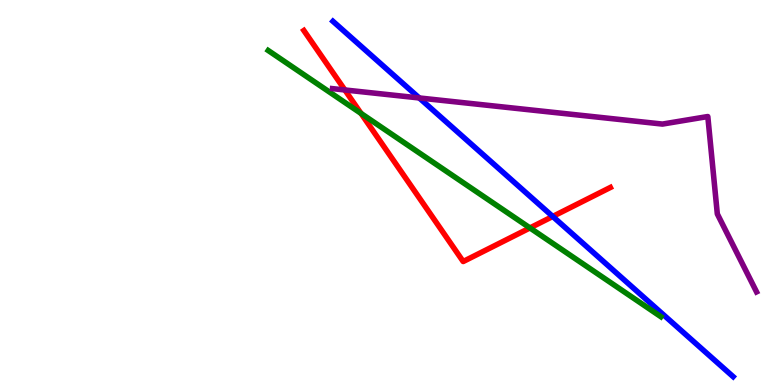[{'lines': ['blue', 'red'], 'intersections': [{'x': 7.13, 'y': 4.38}]}, {'lines': ['green', 'red'], 'intersections': [{'x': 4.66, 'y': 7.05}, {'x': 6.84, 'y': 4.08}]}, {'lines': ['purple', 'red'], 'intersections': [{'x': 4.45, 'y': 7.66}]}, {'lines': ['blue', 'green'], 'intersections': []}, {'lines': ['blue', 'purple'], 'intersections': [{'x': 5.41, 'y': 7.46}]}, {'lines': ['green', 'purple'], 'intersections': []}]